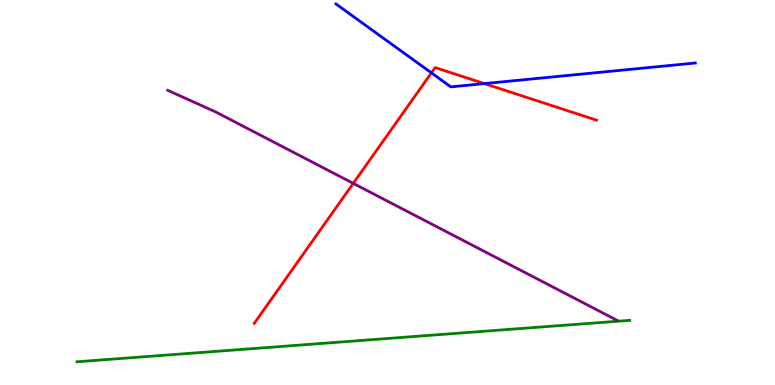[{'lines': ['blue', 'red'], 'intersections': [{'x': 5.57, 'y': 8.11}, {'x': 6.25, 'y': 7.83}]}, {'lines': ['green', 'red'], 'intersections': []}, {'lines': ['purple', 'red'], 'intersections': [{'x': 4.56, 'y': 5.24}]}, {'lines': ['blue', 'green'], 'intersections': []}, {'lines': ['blue', 'purple'], 'intersections': []}, {'lines': ['green', 'purple'], 'intersections': []}]